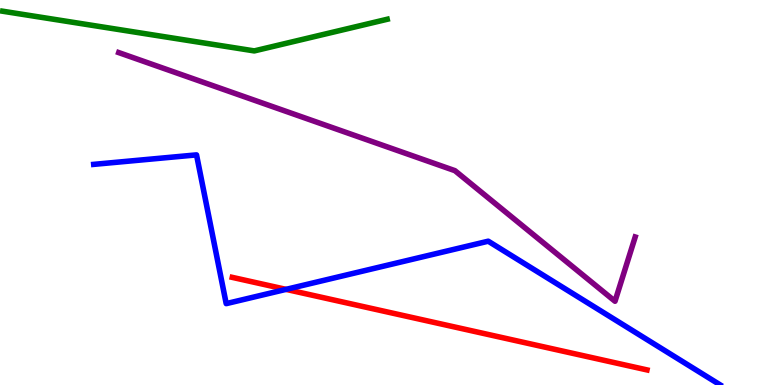[{'lines': ['blue', 'red'], 'intersections': [{'x': 3.69, 'y': 2.48}]}, {'lines': ['green', 'red'], 'intersections': []}, {'lines': ['purple', 'red'], 'intersections': []}, {'lines': ['blue', 'green'], 'intersections': []}, {'lines': ['blue', 'purple'], 'intersections': []}, {'lines': ['green', 'purple'], 'intersections': []}]